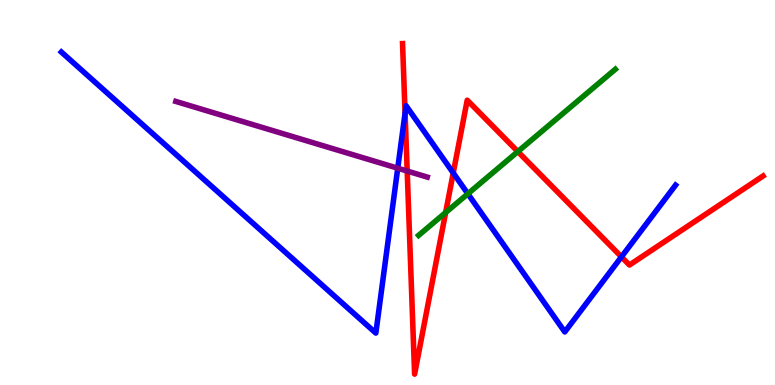[{'lines': ['blue', 'red'], 'intersections': [{'x': 5.23, 'y': 7.06}, {'x': 5.85, 'y': 5.51}, {'x': 8.02, 'y': 3.33}]}, {'lines': ['green', 'red'], 'intersections': [{'x': 5.75, 'y': 4.48}, {'x': 6.68, 'y': 6.06}]}, {'lines': ['purple', 'red'], 'intersections': [{'x': 5.25, 'y': 5.56}]}, {'lines': ['blue', 'green'], 'intersections': [{'x': 6.04, 'y': 4.97}]}, {'lines': ['blue', 'purple'], 'intersections': [{'x': 5.13, 'y': 5.63}]}, {'lines': ['green', 'purple'], 'intersections': []}]